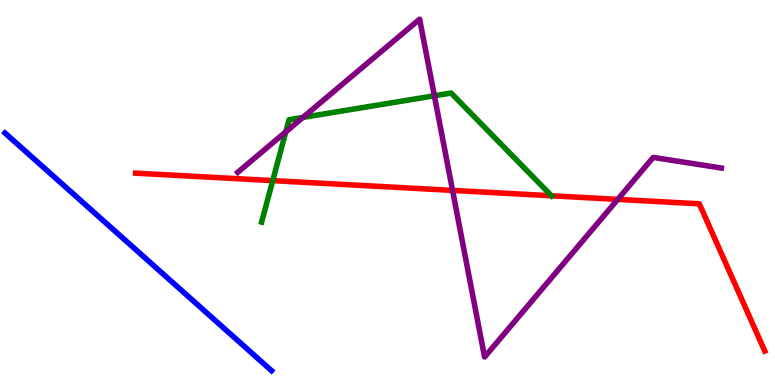[{'lines': ['blue', 'red'], 'intersections': []}, {'lines': ['green', 'red'], 'intersections': [{'x': 3.52, 'y': 5.31}, {'x': 7.12, 'y': 4.91}]}, {'lines': ['purple', 'red'], 'intersections': [{'x': 5.84, 'y': 5.05}, {'x': 7.97, 'y': 4.82}]}, {'lines': ['blue', 'green'], 'intersections': []}, {'lines': ['blue', 'purple'], 'intersections': []}, {'lines': ['green', 'purple'], 'intersections': [{'x': 3.69, 'y': 6.58}, {'x': 3.91, 'y': 6.95}, {'x': 5.6, 'y': 7.51}]}]